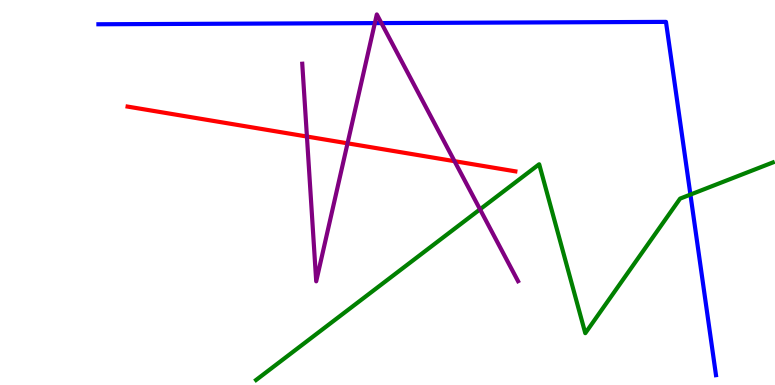[{'lines': ['blue', 'red'], 'intersections': []}, {'lines': ['green', 'red'], 'intersections': []}, {'lines': ['purple', 'red'], 'intersections': [{'x': 3.96, 'y': 6.45}, {'x': 4.48, 'y': 6.28}, {'x': 5.86, 'y': 5.81}]}, {'lines': ['blue', 'green'], 'intersections': [{'x': 8.91, 'y': 4.95}]}, {'lines': ['blue', 'purple'], 'intersections': [{'x': 4.84, 'y': 9.4}, {'x': 4.92, 'y': 9.4}]}, {'lines': ['green', 'purple'], 'intersections': [{'x': 6.19, 'y': 4.56}]}]